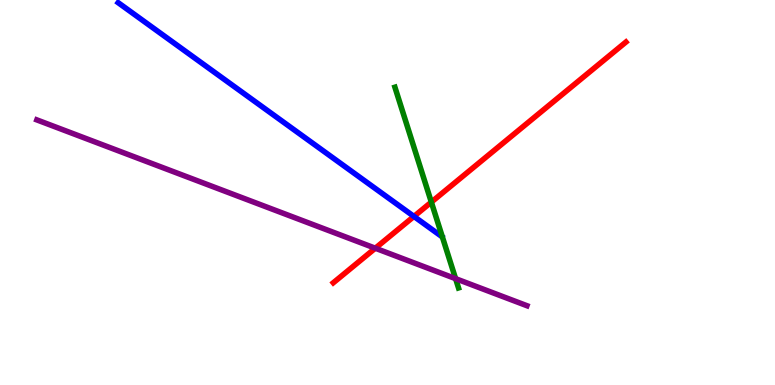[{'lines': ['blue', 'red'], 'intersections': [{'x': 5.34, 'y': 4.38}]}, {'lines': ['green', 'red'], 'intersections': [{'x': 5.57, 'y': 4.75}]}, {'lines': ['purple', 'red'], 'intersections': [{'x': 4.84, 'y': 3.55}]}, {'lines': ['blue', 'green'], 'intersections': []}, {'lines': ['blue', 'purple'], 'intersections': []}, {'lines': ['green', 'purple'], 'intersections': [{'x': 5.88, 'y': 2.76}]}]